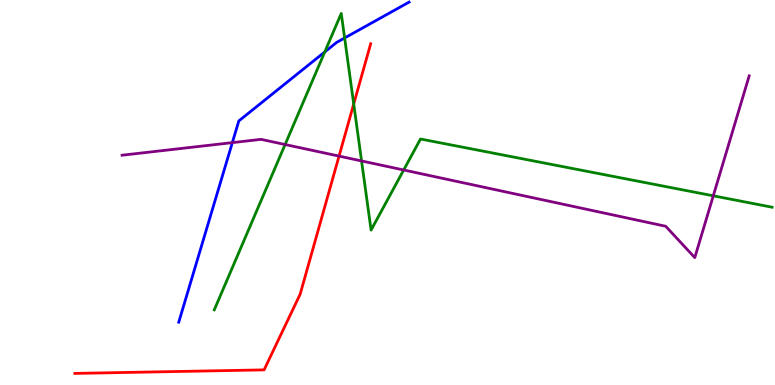[{'lines': ['blue', 'red'], 'intersections': []}, {'lines': ['green', 'red'], 'intersections': [{'x': 4.56, 'y': 7.3}]}, {'lines': ['purple', 'red'], 'intersections': [{'x': 4.37, 'y': 5.95}]}, {'lines': ['blue', 'green'], 'intersections': [{'x': 4.19, 'y': 8.65}, {'x': 4.45, 'y': 9.01}]}, {'lines': ['blue', 'purple'], 'intersections': [{'x': 3.0, 'y': 6.3}]}, {'lines': ['green', 'purple'], 'intersections': [{'x': 3.68, 'y': 6.25}, {'x': 4.67, 'y': 5.82}, {'x': 5.21, 'y': 5.58}, {'x': 9.2, 'y': 4.91}]}]